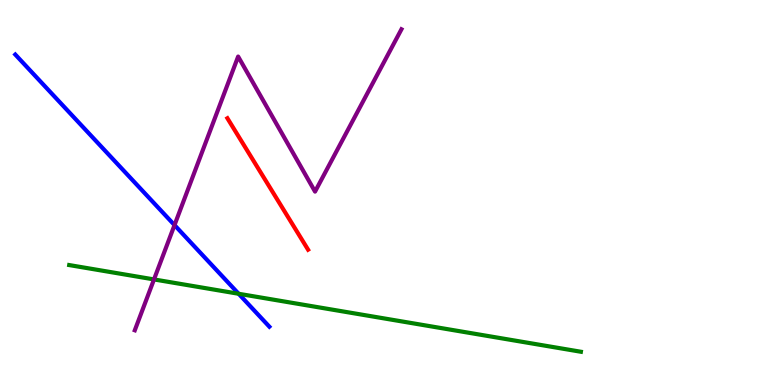[{'lines': ['blue', 'red'], 'intersections': []}, {'lines': ['green', 'red'], 'intersections': []}, {'lines': ['purple', 'red'], 'intersections': []}, {'lines': ['blue', 'green'], 'intersections': [{'x': 3.08, 'y': 2.37}]}, {'lines': ['blue', 'purple'], 'intersections': [{'x': 2.25, 'y': 4.15}]}, {'lines': ['green', 'purple'], 'intersections': [{'x': 1.99, 'y': 2.74}]}]